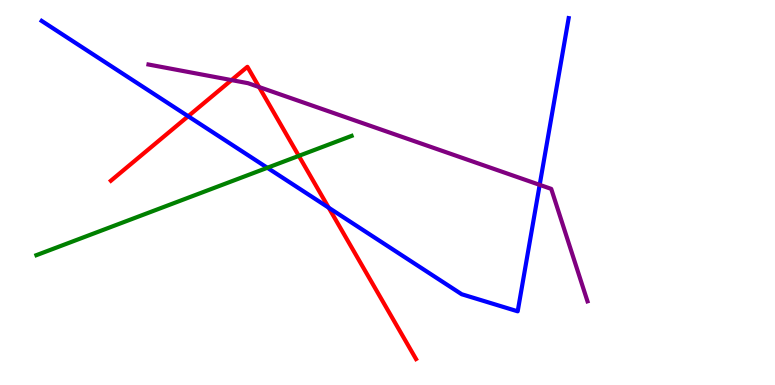[{'lines': ['blue', 'red'], 'intersections': [{'x': 2.43, 'y': 6.98}, {'x': 4.24, 'y': 4.61}]}, {'lines': ['green', 'red'], 'intersections': [{'x': 3.86, 'y': 5.95}]}, {'lines': ['purple', 'red'], 'intersections': [{'x': 2.99, 'y': 7.92}, {'x': 3.34, 'y': 7.74}]}, {'lines': ['blue', 'green'], 'intersections': [{'x': 3.45, 'y': 5.64}]}, {'lines': ['blue', 'purple'], 'intersections': [{'x': 6.96, 'y': 5.2}]}, {'lines': ['green', 'purple'], 'intersections': []}]